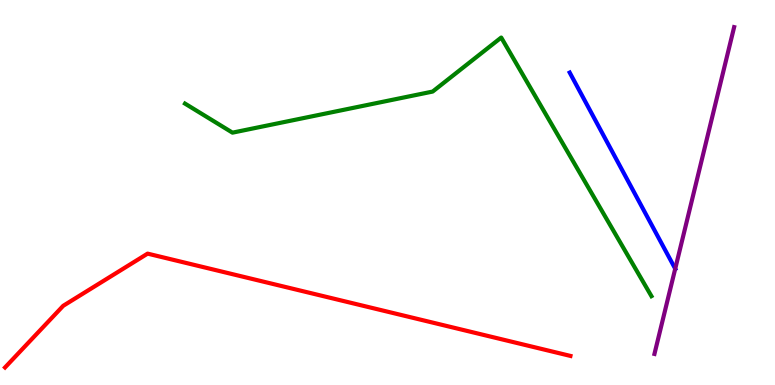[{'lines': ['blue', 'red'], 'intersections': []}, {'lines': ['green', 'red'], 'intersections': []}, {'lines': ['purple', 'red'], 'intersections': []}, {'lines': ['blue', 'green'], 'intersections': []}, {'lines': ['blue', 'purple'], 'intersections': [{'x': 8.71, 'y': 3.02}]}, {'lines': ['green', 'purple'], 'intersections': []}]